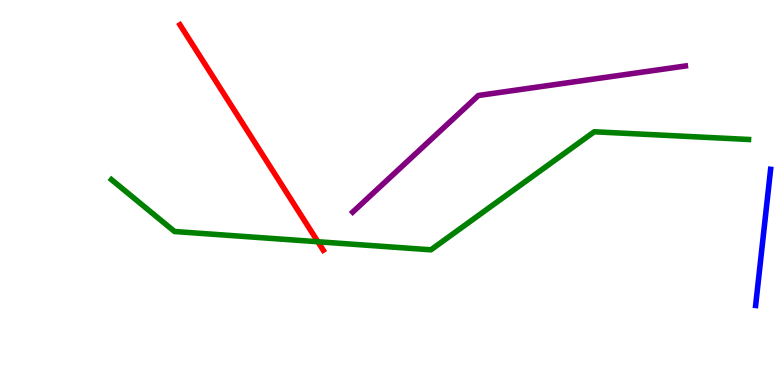[{'lines': ['blue', 'red'], 'intersections': []}, {'lines': ['green', 'red'], 'intersections': [{'x': 4.1, 'y': 3.72}]}, {'lines': ['purple', 'red'], 'intersections': []}, {'lines': ['blue', 'green'], 'intersections': []}, {'lines': ['blue', 'purple'], 'intersections': []}, {'lines': ['green', 'purple'], 'intersections': []}]